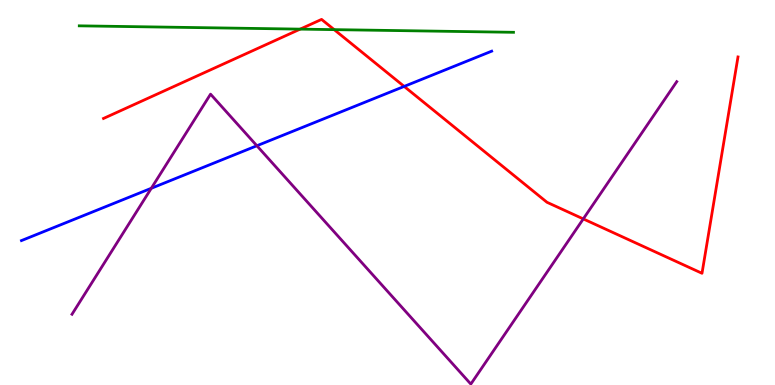[{'lines': ['blue', 'red'], 'intersections': [{'x': 5.22, 'y': 7.76}]}, {'lines': ['green', 'red'], 'intersections': [{'x': 3.87, 'y': 9.24}, {'x': 4.31, 'y': 9.23}]}, {'lines': ['purple', 'red'], 'intersections': [{'x': 7.53, 'y': 4.31}]}, {'lines': ['blue', 'green'], 'intersections': []}, {'lines': ['blue', 'purple'], 'intersections': [{'x': 1.95, 'y': 5.11}, {'x': 3.31, 'y': 6.21}]}, {'lines': ['green', 'purple'], 'intersections': []}]